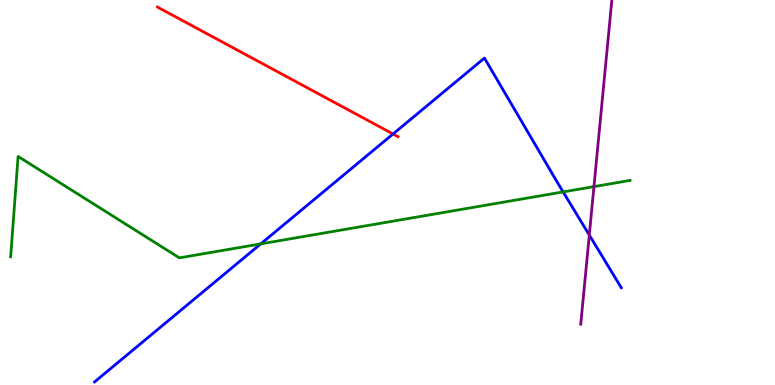[{'lines': ['blue', 'red'], 'intersections': [{'x': 5.07, 'y': 6.52}]}, {'lines': ['green', 'red'], 'intersections': []}, {'lines': ['purple', 'red'], 'intersections': []}, {'lines': ['blue', 'green'], 'intersections': [{'x': 3.36, 'y': 3.67}, {'x': 7.27, 'y': 5.02}]}, {'lines': ['blue', 'purple'], 'intersections': [{'x': 7.6, 'y': 3.89}]}, {'lines': ['green', 'purple'], 'intersections': [{'x': 7.66, 'y': 5.15}]}]